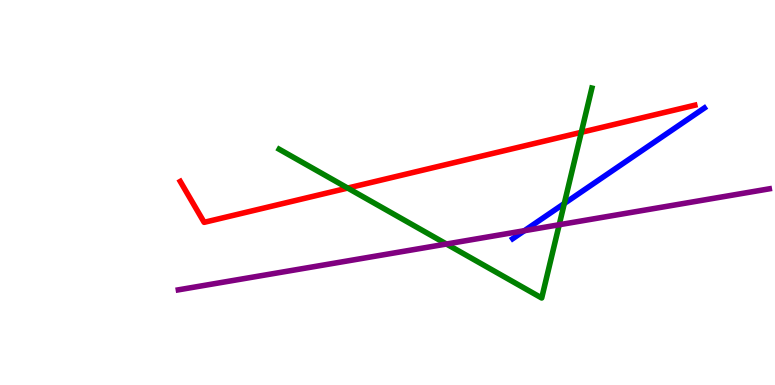[{'lines': ['blue', 'red'], 'intersections': []}, {'lines': ['green', 'red'], 'intersections': [{'x': 4.49, 'y': 5.12}, {'x': 7.5, 'y': 6.56}]}, {'lines': ['purple', 'red'], 'intersections': []}, {'lines': ['blue', 'green'], 'intersections': [{'x': 7.28, 'y': 4.71}]}, {'lines': ['blue', 'purple'], 'intersections': [{'x': 6.77, 'y': 4.01}]}, {'lines': ['green', 'purple'], 'intersections': [{'x': 5.76, 'y': 3.66}, {'x': 7.22, 'y': 4.16}]}]